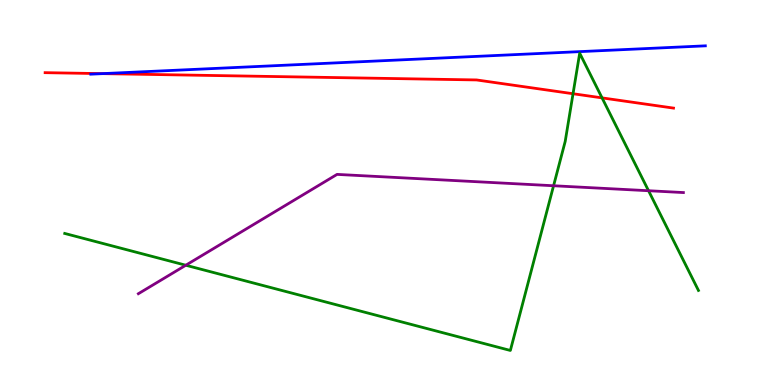[{'lines': ['blue', 'red'], 'intersections': [{'x': 1.32, 'y': 8.09}]}, {'lines': ['green', 'red'], 'intersections': [{'x': 7.39, 'y': 7.57}, {'x': 7.77, 'y': 7.46}]}, {'lines': ['purple', 'red'], 'intersections': []}, {'lines': ['blue', 'green'], 'intersections': []}, {'lines': ['blue', 'purple'], 'intersections': []}, {'lines': ['green', 'purple'], 'intersections': [{'x': 2.4, 'y': 3.11}, {'x': 7.14, 'y': 5.18}, {'x': 8.37, 'y': 5.05}]}]